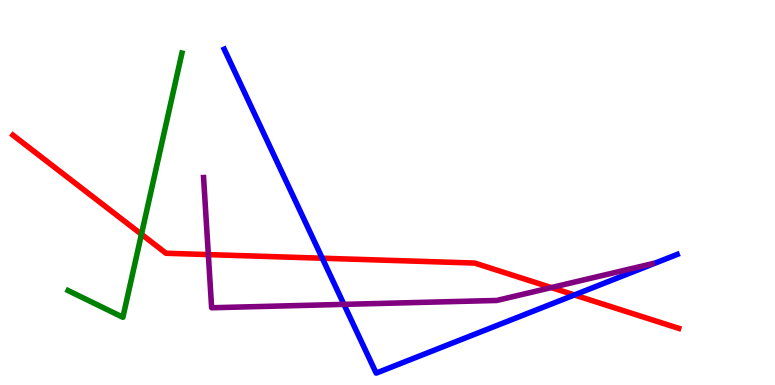[{'lines': ['blue', 'red'], 'intersections': [{'x': 4.16, 'y': 3.29}, {'x': 7.41, 'y': 2.34}]}, {'lines': ['green', 'red'], 'intersections': [{'x': 1.83, 'y': 3.92}]}, {'lines': ['purple', 'red'], 'intersections': [{'x': 2.69, 'y': 3.39}, {'x': 7.11, 'y': 2.53}]}, {'lines': ['blue', 'green'], 'intersections': []}, {'lines': ['blue', 'purple'], 'intersections': [{'x': 4.44, 'y': 2.09}]}, {'lines': ['green', 'purple'], 'intersections': []}]